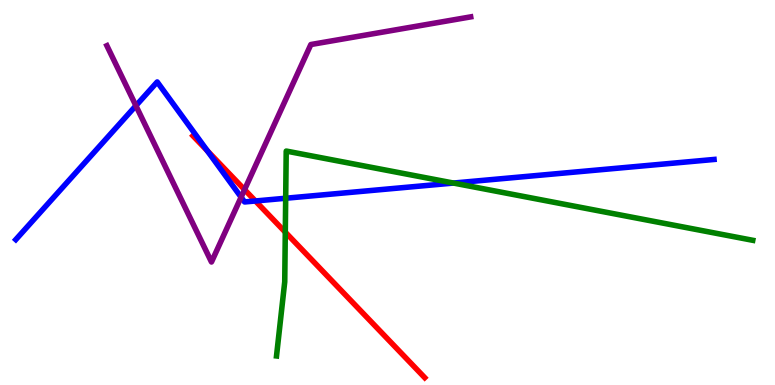[{'lines': ['blue', 'red'], 'intersections': [{'x': 2.68, 'y': 6.08}, {'x': 3.3, 'y': 4.78}]}, {'lines': ['green', 'red'], 'intersections': [{'x': 3.68, 'y': 3.97}]}, {'lines': ['purple', 'red'], 'intersections': [{'x': 3.16, 'y': 5.07}]}, {'lines': ['blue', 'green'], 'intersections': [{'x': 3.69, 'y': 4.85}, {'x': 5.85, 'y': 5.25}]}, {'lines': ['blue', 'purple'], 'intersections': [{'x': 1.75, 'y': 7.25}, {'x': 3.11, 'y': 4.88}]}, {'lines': ['green', 'purple'], 'intersections': []}]